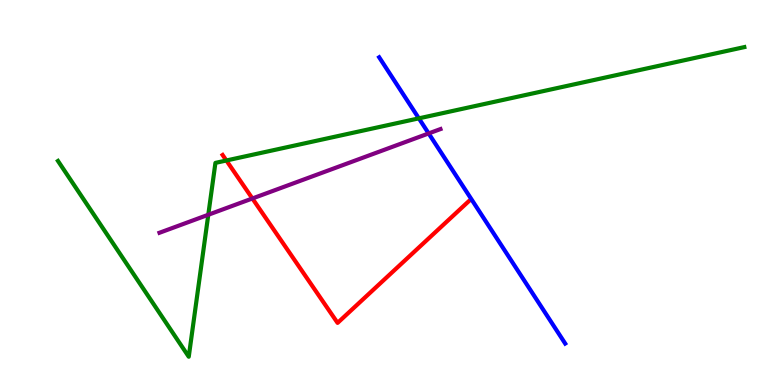[{'lines': ['blue', 'red'], 'intersections': []}, {'lines': ['green', 'red'], 'intersections': [{'x': 2.92, 'y': 5.83}]}, {'lines': ['purple', 'red'], 'intersections': [{'x': 3.26, 'y': 4.84}]}, {'lines': ['blue', 'green'], 'intersections': [{'x': 5.4, 'y': 6.93}]}, {'lines': ['blue', 'purple'], 'intersections': [{'x': 5.53, 'y': 6.53}]}, {'lines': ['green', 'purple'], 'intersections': [{'x': 2.69, 'y': 4.42}]}]